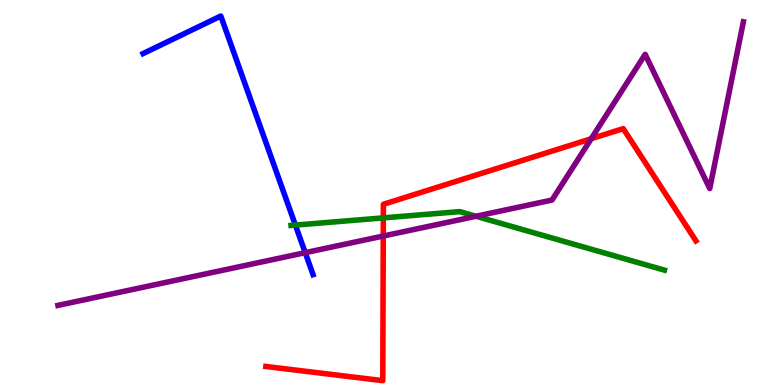[{'lines': ['blue', 'red'], 'intersections': []}, {'lines': ['green', 'red'], 'intersections': [{'x': 4.95, 'y': 4.34}]}, {'lines': ['purple', 'red'], 'intersections': [{'x': 4.95, 'y': 3.87}, {'x': 7.63, 'y': 6.4}]}, {'lines': ['blue', 'green'], 'intersections': [{'x': 3.81, 'y': 4.15}]}, {'lines': ['blue', 'purple'], 'intersections': [{'x': 3.94, 'y': 3.44}]}, {'lines': ['green', 'purple'], 'intersections': [{'x': 6.14, 'y': 4.38}]}]